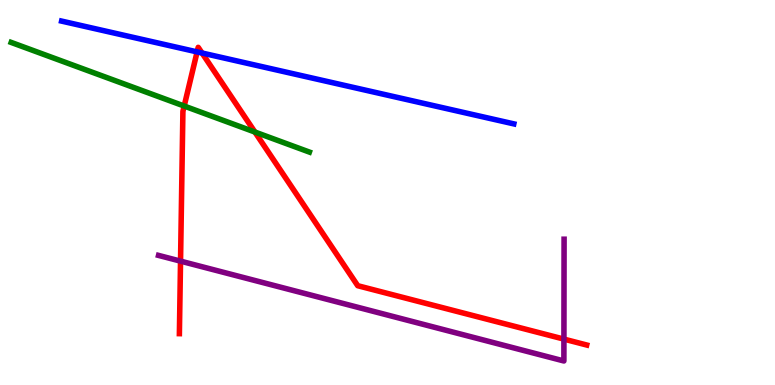[{'lines': ['blue', 'red'], 'intersections': [{'x': 2.54, 'y': 8.65}, {'x': 2.61, 'y': 8.62}]}, {'lines': ['green', 'red'], 'intersections': [{'x': 2.38, 'y': 7.25}, {'x': 3.29, 'y': 6.57}]}, {'lines': ['purple', 'red'], 'intersections': [{'x': 2.33, 'y': 3.22}, {'x': 7.28, 'y': 1.19}]}, {'lines': ['blue', 'green'], 'intersections': []}, {'lines': ['blue', 'purple'], 'intersections': []}, {'lines': ['green', 'purple'], 'intersections': []}]